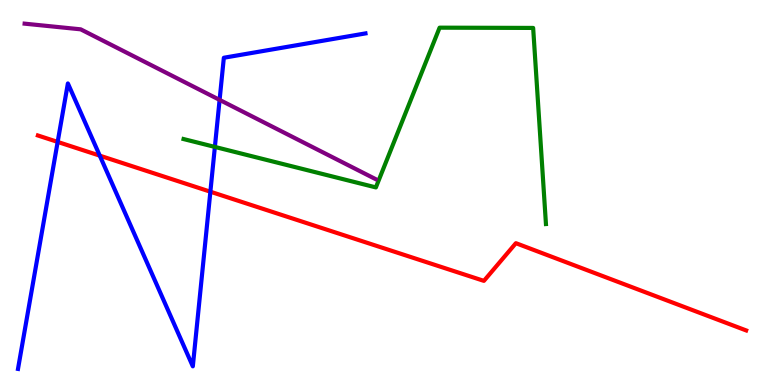[{'lines': ['blue', 'red'], 'intersections': [{'x': 0.744, 'y': 6.31}, {'x': 1.29, 'y': 5.96}, {'x': 2.71, 'y': 5.02}]}, {'lines': ['green', 'red'], 'intersections': []}, {'lines': ['purple', 'red'], 'intersections': []}, {'lines': ['blue', 'green'], 'intersections': [{'x': 2.77, 'y': 6.18}]}, {'lines': ['blue', 'purple'], 'intersections': [{'x': 2.83, 'y': 7.41}]}, {'lines': ['green', 'purple'], 'intersections': []}]